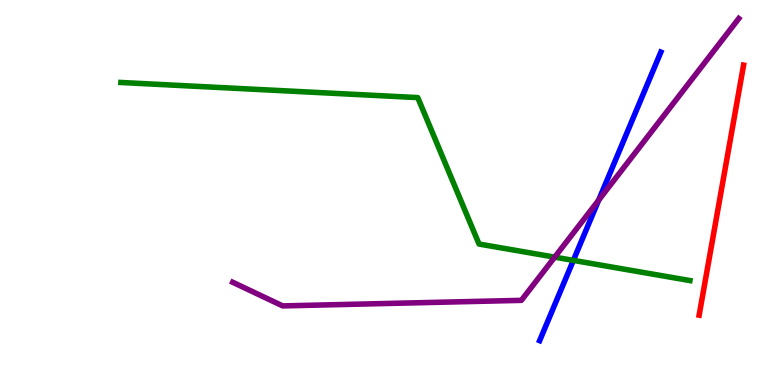[{'lines': ['blue', 'red'], 'intersections': []}, {'lines': ['green', 'red'], 'intersections': []}, {'lines': ['purple', 'red'], 'intersections': []}, {'lines': ['blue', 'green'], 'intersections': [{'x': 7.4, 'y': 3.24}]}, {'lines': ['blue', 'purple'], 'intersections': [{'x': 7.72, 'y': 4.8}]}, {'lines': ['green', 'purple'], 'intersections': [{'x': 7.16, 'y': 3.32}]}]